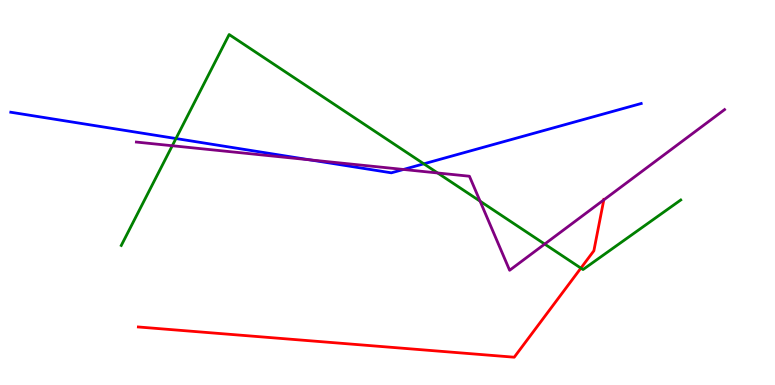[{'lines': ['blue', 'red'], 'intersections': []}, {'lines': ['green', 'red'], 'intersections': [{'x': 7.5, 'y': 3.04}]}, {'lines': ['purple', 'red'], 'intersections': [{'x': 7.79, 'y': 4.81}]}, {'lines': ['blue', 'green'], 'intersections': [{'x': 2.27, 'y': 6.4}, {'x': 5.47, 'y': 5.75}]}, {'lines': ['blue', 'purple'], 'intersections': [{'x': 4.0, 'y': 5.85}, {'x': 5.21, 'y': 5.6}]}, {'lines': ['green', 'purple'], 'intersections': [{'x': 2.22, 'y': 6.21}, {'x': 5.65, 'y': 5.51}, {'x': 6.19, 'y': 4.77}, {'x': 7.03, 'y': 3.66}]}]